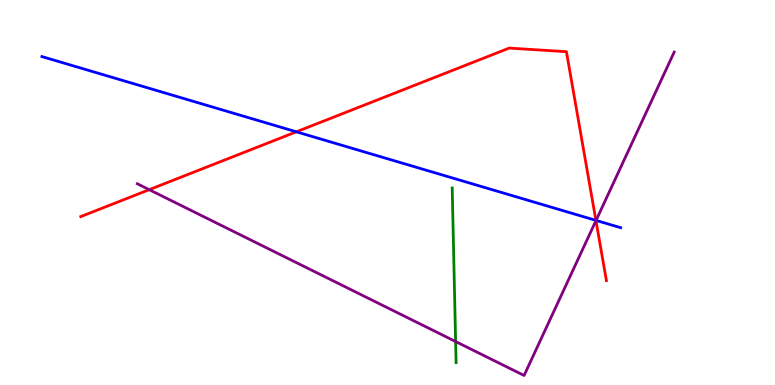[{'lines': ['blue', 'red'], 'intersections': [{'x': 3.82, 'y': 6.58}, {'x': 7.69, 'y': 4.28}]}, {'lines': ['green', 'red'], 'intersections': []}, {'lines': ['purple', 'red'], 'intersections': [{'x': 1.93, 'y': 5.07}, {'x': 7.69, 'y': 4.27}]}, {'lines': ['blue', 'green'], 'intersections': []}, {'lines': ['blue', 'purple'], 'intersections': [{'x': 7.69, 'y': 4.27}]}, {'lines': ['green', 'purple'], 'intersections': [{'x': 5.88, 'y': 1.13}]}]